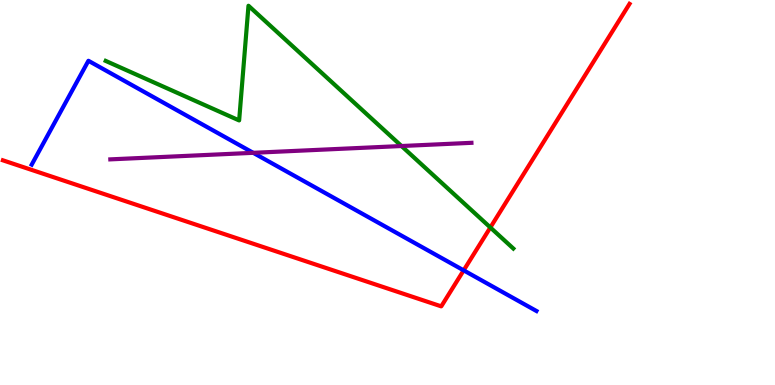[{'lines': ['blue', 'red'], 'intersections': [{'x': 5.98, 'y': 2.98}]}, {'lines': ['green', 'red'], 'intersections': [{'x': 6.33, 'y': 4.09}]}, {'lines': ['purple', 'red'], 'intersections': []}, {'lines': ['blue', 'green'], 'intersections': []}, {'lines': ['blue', 'purple'], 'intersections': [{'x': 3.27, 'y': 6.03}]}, {'lines': ['green', 'purple'], 'intersections': [{'x': 5.18, 'y': 6.21}]}]